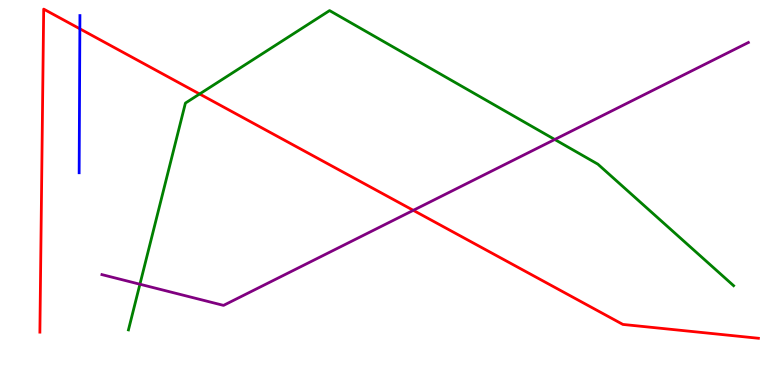[{'lines': ['blue', 'red'], 'intersections': [{'x': 1.03, 'y': 9.25}]}, {'lines': ['green', 'red'], 'intersections': [{'x': 2.58, 'y': 7.56}]}, {'lines': ['purple', 'red'], 'intersections': [{'x': 5.33, 'y': 4.54}]}, {'lines': ['blue', 'green'], 'intersections': []}, {'lines': ['blue', 'purple'], 'intersections': []}, {'lines': ['green', 'purple'], 'intersections': [{'x': 1.81, 'y': 2.62}, {'x': 7.16, 'y': 6.38}]}]